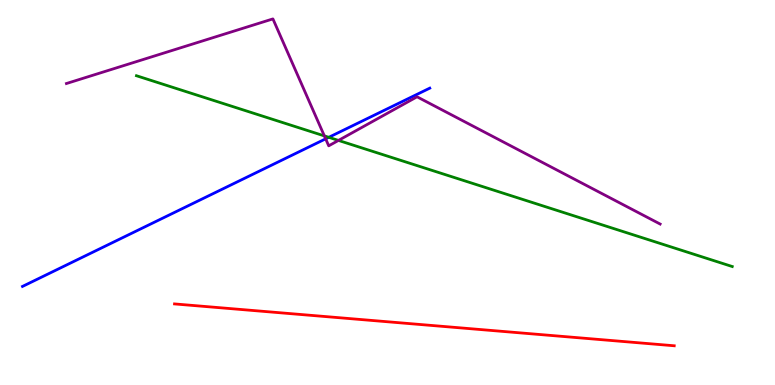[{'lines': ['blue', 'red'], 'intersections': []}, {'lines': ['green', 'red'], 'intersections': []}, {'lines': ['purple', 'red'], 'intersections': []}, {'lines': ['blue', 'green'], 'intersections': [{'x': 4.24, 'y': 6.43}]}, {'lines': ['blue', 'purple'], 'intersections': [{'x': 4.2, 'y': 6.39}]}, {'lines': ['green', 'purple'], 'intersections': [{'x': 4.19, 'y': 6.47}, {'x': 4.37, 'y': 6.35}]}]